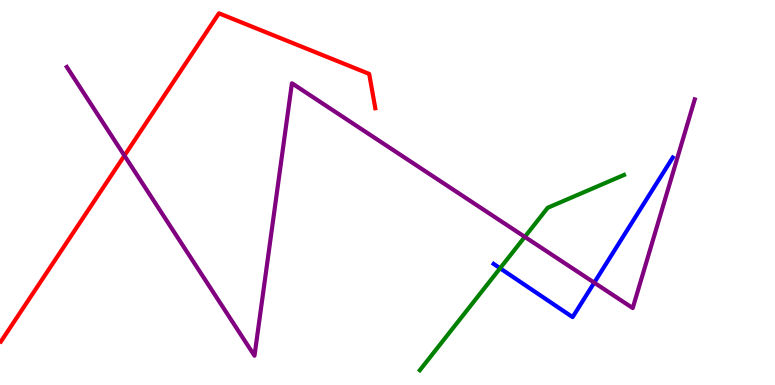[{'lines': ['blue', 'red'], 'intersections': []}, {'lines': ['green', 'red'], 'intersections': []}, {'lines': ['purple', 'red'], 'intersections': [{'x': 1.61, 'y': 5.96}]}, {'lines': ['blue', 'green'], 'intersections': [{'x': 6.45, 'y': 3.03}]}, {'lines': ['blue', 'purple'], 'intersections': [{'x': 7.67, 'y': 2.66}]}, {'lines': ['green', 'purple'], 'intersections': [{'x': 6.77, 'y': 3.85}]}]